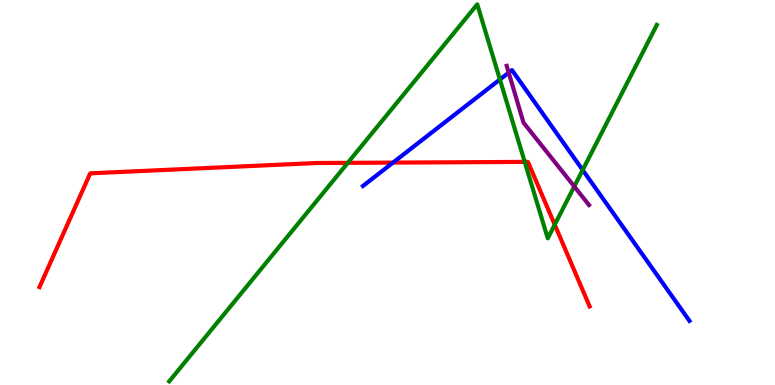[{'lines': ['blue', 'red'], 'intersections': [{'x': 5.07, 'y': 5.78}]}, {'lines': ['green', 'red'], 'intersections': [{'x': 4.49, 'y': 5.77}, {'x': 6.77, 'y': 5.79}, {'x': 7.16, 'y': 4.16}]}, {'lines': ['purple', 'red'], 'intersections': []}, {'lines': ['blue', 'green'], 'intersections': [{'x': 6.45, 'y': 7.94}, {'x': 7.52, 'y': 5.58}]}, {'lines': ['blue', 'purple'], 'intersections': [{'x': 6.56, 'y': 8.11}]}, {'lines': ['green', 'purple'], 'intersections': [{'x': 7.41, 'y': 5.16}]}]